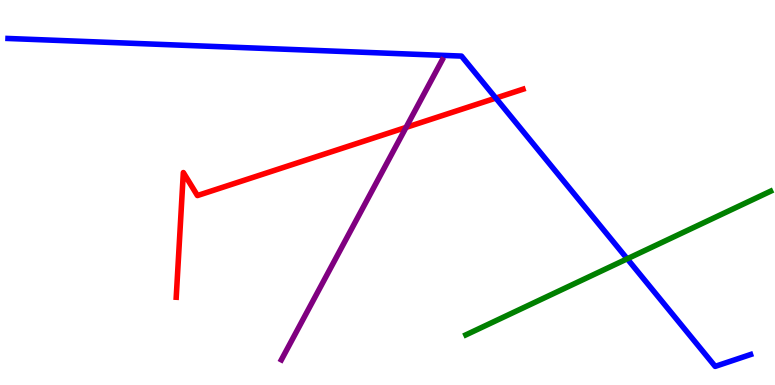[{'lines': ['blue', 'red'], 'intersections': [{'x': 6.4, 'y': 7.45}]}, {'lines': ['green', 'red'], 'intersections': []}, {'lines': ['purple', 'red'], 'intersections': [{'x': 5.24, 'y': 6.69}]}, {'lines': ['blue', 'green'], 'intersections': [{'x': 8.09, 'y': 3.28}]}, {'lines': ['blue', 'purple'], 'intersections': []}, {'lines': ['green', 'purple'], 'intersections': []}]